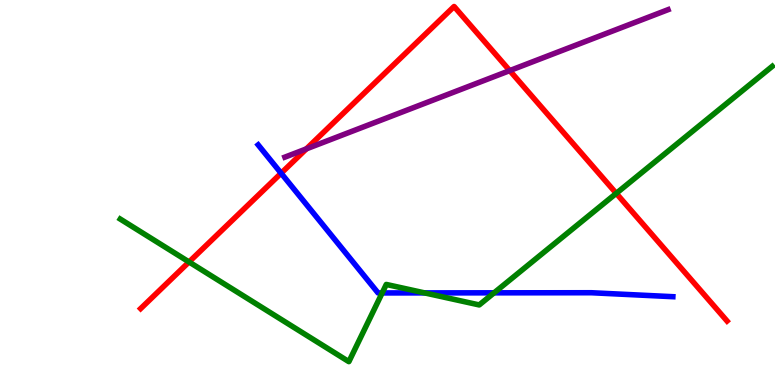[{'lines': ['blue', 'red'], 'intersections': [{'x': 3.63, 'y': 5.5}]}, {'lines': ['green', 'red'], 'intersections': [{'x': 2.44, 'y': 3.2}, {'x': 7.95, 'y': 4.98}]}, {'lines': ['purple', 'red'], 'intersections': [{'x': 3.95, 'y': 6.13}, {'x': 6.58, 'y': 8.17}]}, {'lines': ['blue', 'green'], 'intersections': [{'x': 4.93, 'y': 2.39}, {'x': 5.48, 'y': 2.39}, {'x': 6.38, 'y': 2.39}]}, {'lines': ['blue', 'purple'], 'intersections': []}, {'lines': ['green', 'purple'], 'intersections': []}]